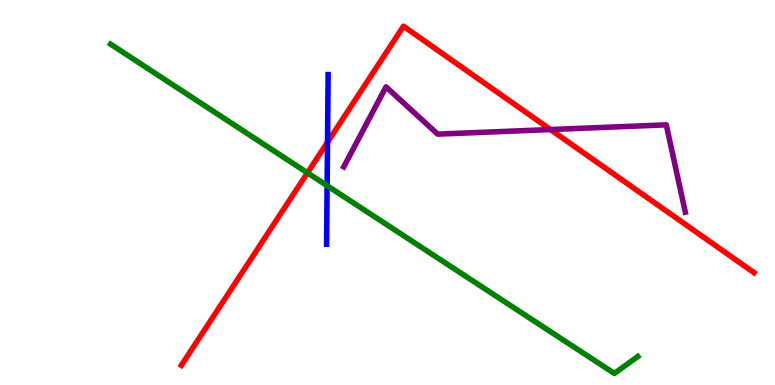[{'lines': ['blue', 'red'], 'intersections': [{'x': 4.23, 'y': 6.31}]}, {'lines': ['green', 'red'], 'intersections': [{'x': 3.97, 'y': 5.51}]}, {'lines': ['purple', 'red'], 'intersections': [{'x': 7.1, 'y': 6.63}]}, {'lines': ['blue', 'green'], 'intersections': [{'x': 4.22, 'y': 5.18}]}, {'lines': ['blue', 'purple'], 'intersections': []}, {'lines': ['green', 'purple'], 'intersections': []}]